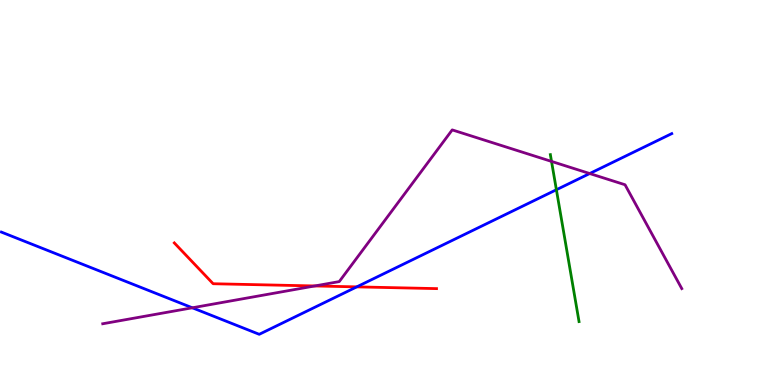[{'lines': ['blue', 'red'], 'intersections': [{'x': 4.6, 'y': 2.55}]}, {'lines': ['green', 'red'], 'intersections': []}, {'lines': ['purple', 'red'], 'intersections': [{'x': 4.06, 'y': 2.57}]}, {'lines': ['blue', 'green'], 'intersections': [{'x': 7.18, 'y': 5.07}]}, {'lines': ['blue', 'purple'], 'intersections': [{'x': 2.48, 'y': 2.01}, {'x': 7.61, 'y': 5.49}]}, {'lines': ['green', 'purple'], 'intersections': [{'x': 7.12, 'y': 5.81}]}]